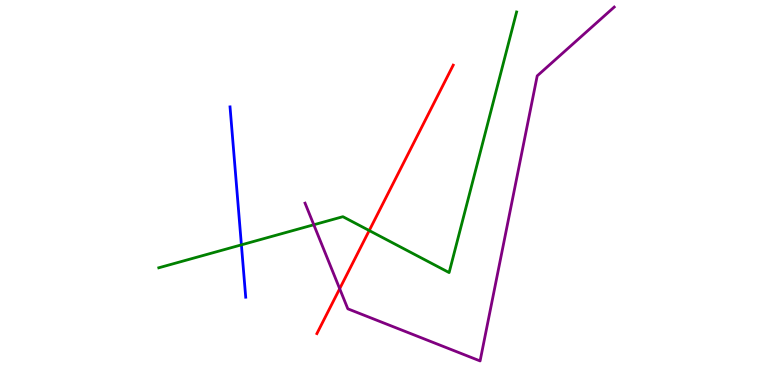[{'lines': ['blue', 'red'], 'intersections': []}, {'lines': ['green', 'red'], 'intersections': [{'x': 4.76, 'y': 4.01}]}, {'lines': ['purple', 'red'], 'intersections': [{'x': 4.38, 'y': 2.5}]}, {'lines': ['blue', 'green'], 'intersections': [{'x': 3.11, 'y': 3.64}]}, {'lines': ['blue', 'purple'], 'intersections': []}, {'lines': ['green', 'purple'], 'intersections': [{'x': 4.05, 'y': 4.16}]}]